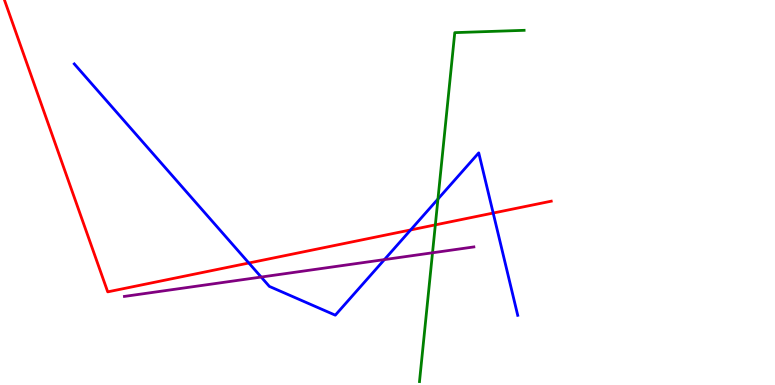[{'lines': ['blue', 'red'], 'intersections': [{'x': 3.21, 'y': 3.17}, {'x': 5.3, 'y': 4.03}, {'x': 6.36, 'y': 4.47}]}, {'lines': ['green', 'red'], 'intersections': [{'x': 5.62, 'y': 4.16}]}, {'lines': ['purple', 'red'], 'intersections': []}, {'lines': ['blue', 'green'], 'intersections': [{'x': 5.65, 'y': 4.83}]}, {'lines': ['blue', 'purple'], 'intersections': [{'x': 3.37, 'y': 2.8}, {'x': 4.96, 'y': 3.26}]}, {'lines': ['green', 'purple'], 'intersections': [{'x': 5.58, 'y': 3.43}]}]